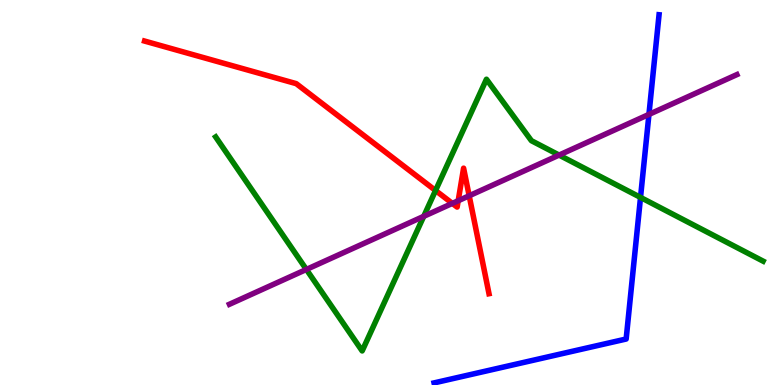[{'lines': ['blue', 'red'], 'intersections': []}, {'lines': ['green', 'red'], 'intersections': [{'x': 5.62, 'y': 5.05}]}, {'lines': ['purple', 'red'], 'intersections': [{'x': 5.84, 'y': 4.72}, {'x': 5.91, 'y': 4.79}, {'x': 6.05, 'y': 4.92}]}, {'lines': ['blue', 'green'], 'intersections': [{'x': 8.26, 'y': 4.87}]}, {'lines': ['blue', 'purple'], 'intersections': [{'x': 8.37, 'y': 7.03}]}, {'lines': ['green', 'purple'], 'intersections': [{'x': 3.95, 'y': 3.0}, {'x': 5.47, 'y': 4.38}, {'x': 7.21, 'y': 5.97}]}]